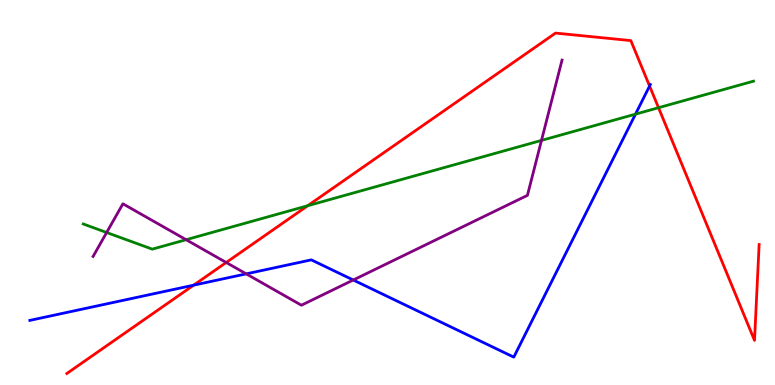[{'lines': ['blue', 'red'], 'intersections': [{'x': 2.5, 'y': 2.59}, {'x': 8.38, 'y': 7.77}]}, {'lines': ['green', 'red'], 'intersections': [{'x': 3.97, 'y': 4.66}, {'x': 8.5, 'y': 7.2}]}, {'lines': ['purple', 'red'], 'intersections': [{'x': 2.92, 'y': 3.18}]}, {'lines': ['blue', 'green'], 'intersections': [{'x': 8.2, 'y': 7.04}]}, {'lines': ['blue', 'purple'], 'intersections': [{'x': 3.18, 'y': 2.89}, {'x': 4.56, 'y': 2.73}]}, {'lines': ['green', 'purple'], 'intersections': [{'x': 1.38, 'y': 3.96}, {'x': 2.4, 'y': 3.77}, {'x': 6.99, 'y': 6.35}]}]